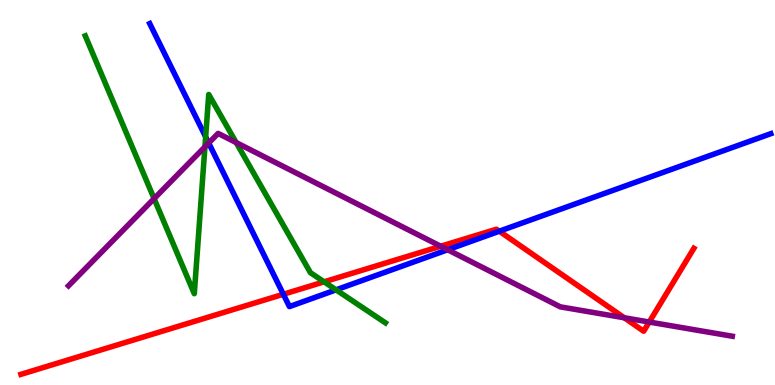[{'lines': ['blue', 'red'], 'intersections': [{'x': 3.66, 'y': 2.36}, {'x': 6.44, 'y': 3.99}]}, {'lines': ['green', 'red'], 'intersections': [{'x': 4.18, 'y': 2.68}]}, {'lines': ['purple', 'red'], 'intersections': [{'x': 5.69, 'y': 3.6}, {'x': 8.06, 'y': 1.75}, {'x': 8.38, 'y': 1.64}]}, {'lines': ['blue', 'green'], 'intersections': [{'x': 2.65, 'y': 6.44}, {'x': 4.34, 'y': 2.47}]}, {'lines': ['blue', 'purple'], 'intersections': [{'x': 2.69, 'y': 6.28}, {'x': 5.78, 'y': 3.51}]}, {'lines': ['green', 'purple'], 'intersections': [{'x': 1.99, 'y': 4.84}, {'x': 2.64, 'y': 6.19}, {'x': 3.05, 'y': 6.3}]}]